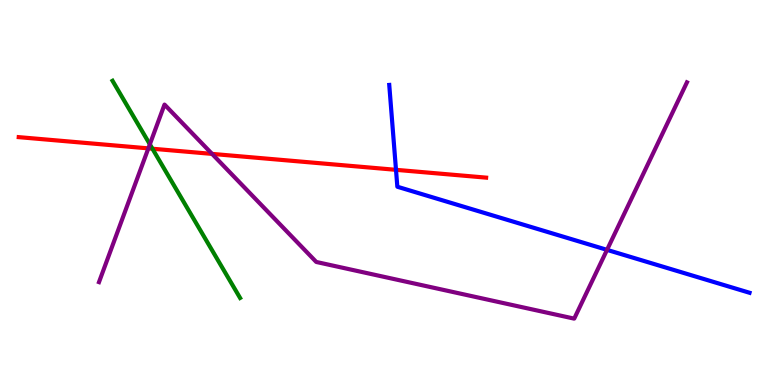[{'lines': ['blue', 'red'], 'intersections': [{'x': 5.11, 'y': 5.59}]}, {'lines': ['green', 'red'], 'intersections': [{'x': 1.97, 'y': 6.14}]}, {'lines': ['purple', 'red'], 'intersections': [{'x': 1.91, 'y': 6.15}, {'x': 2.74, 'y': 6.0}]}, {'lines': ['blue', 'green'], 'intersections': []}, {'lines': ['blue', 'purple'], 'intersections': [{'x': 7.83, 'y': 3.51}]}, {'lines': ['green', 'purple'], 'intersections': [{'x': 1.93, 'y': 6.25}]}]